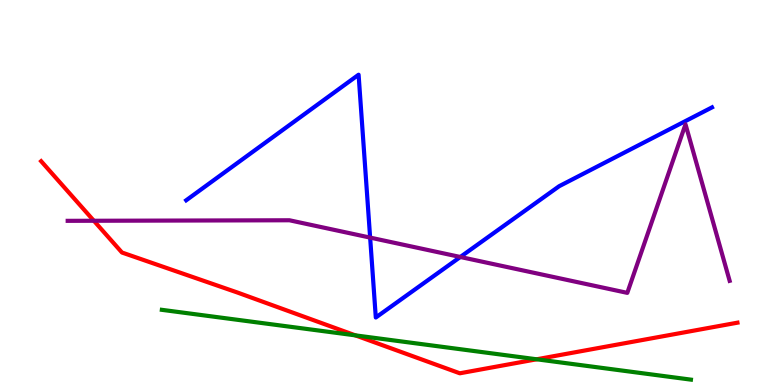[{'lines': ['blue', 'red'], 'intersections': []}, {'lines': ['green', 'red'], 'intersections': [{'x': 4.59, 'y': 1.29}, {'x': 6.92, 'y': 0.668}]}, {'lines': ['purple', 'red'], 'intersections': [{'x': 1.21, 'y': 4.27}]}, {'lines': ['blue', 'green'], 'intersections': []}, {'lines': ['blue', 'purple'], 'intersections': [{'x': 4.78, 'y': 3.83}, {'x': 5.94, 'y': 3.33}]}, {'lines': ['green', 'purple'], 'intersections': []}]